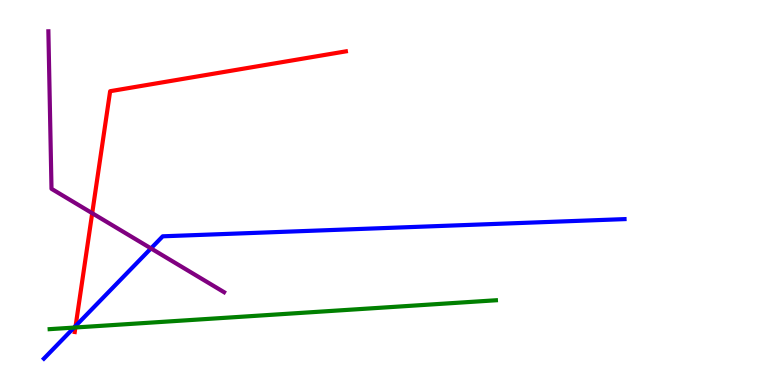[{'lines': ['blue', 'red'], 'intersections': [{'x': 0.976, 'y': 1.53}]}, {'lines': ['green', 'red'], 'intersections': [{'x': 0.973, 'y': 1.49}]}, {'lines': ['purple', 'red'], 'intersections': [{'x': 1.19, 'y': 4.46}]}, {'lines': ['blue', 'green'], 'intersections': [{'x': 0.956, 'y': 1.49}]}, {'lines': ['blue', 'purple'], 'intersections': [{'x': 1.95, 'y': 3.55}]}, {'lines': ['green', 'purple'], 'intersections': []}]